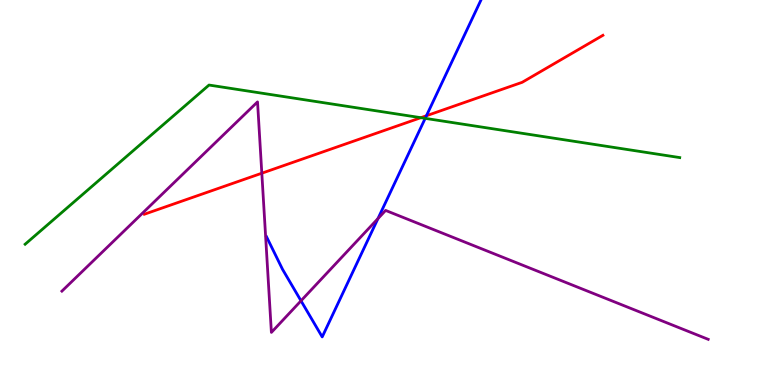[{'lines': ['blue', 'red'], 'intersections': [{'x': 5.5, 'y': 6.99}]}, {'lines': ['green', 'red'], 'intersections': [{'x': 5.43, 'y': 6.94}]}, {'lines': ['purple', 'red'], 'intersections': [{'x': 3.38, 'y': 5.5}]}, {'lines': ['blue', 'green'], 'intersections': [{'x': 5.49, 'y': 6.93}]}, {'lines': ['blue', 'purple'], 'intersections': [{'x': 3.88, 'y': 2.19}, {'x': 4.88, 'y': 4.32}]}, {'lines': ['green', 'purple'], 'intersections': []}]